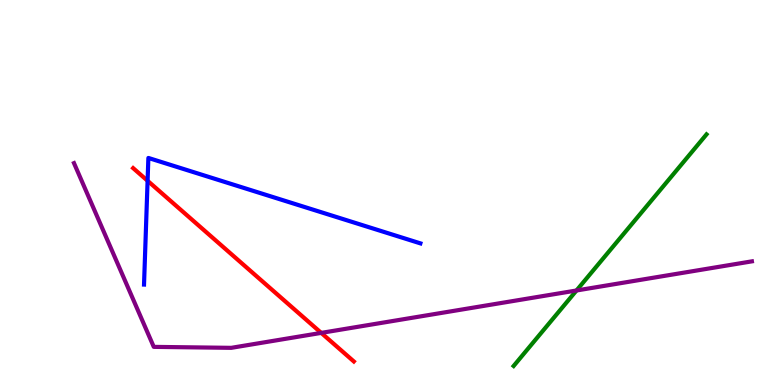[{'lines': ['blue', 'red'], 'intersections': [{'x': 1.9, 'y': 5.3}]}, {'lines': ['green', 'red'], 'intersections': []}, {'lines': ['purple', 'red'], 'intersections': [{'x': 4.14, 'y': 1.35}]}, {'lines': ['blue', 'green'], 'intersections': []}, {'lines': ['blue', 'purple'], 'intersections': []}, {'lines': ['green', 'purple'], 'intersections': [{'x': 7.44, 'y': 2.45}]}]